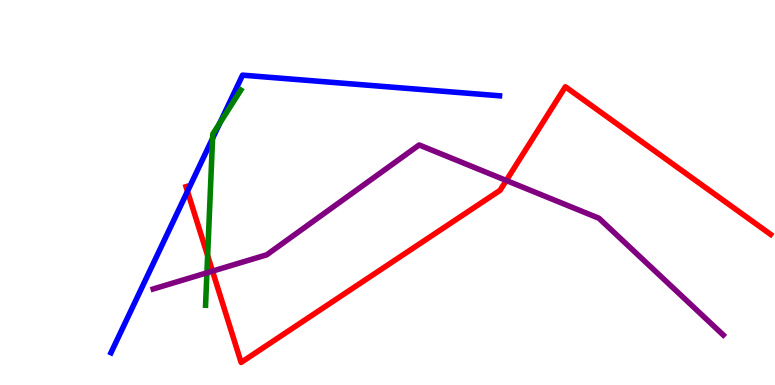[{'lines': ['blue', 'red'], 'intersections': [{'x': 2.42, 'y': 5.03}]}, {'lines': ['green', 'red'], 'intersections': [{'x': 2.68, 'y': 3.36}]}, {'lines': ['purple', 'red'], 'intersections': [{'x': 2.74, 'y': 2.96}, {'x': 6.53, 'y': 5.31}]}, {'lines': ['blue', 'green'], 'intersections': [{'x': 2.74, 'y': 6.41}, {'x': 2.84, 'y': 6.81}]}, {'lines': ['blue', 'purple'], 'intersections': []}, {'lines': ['green', 'purple'], 'intersections': [{'x': 2.67, 'y': 2.91}]}]